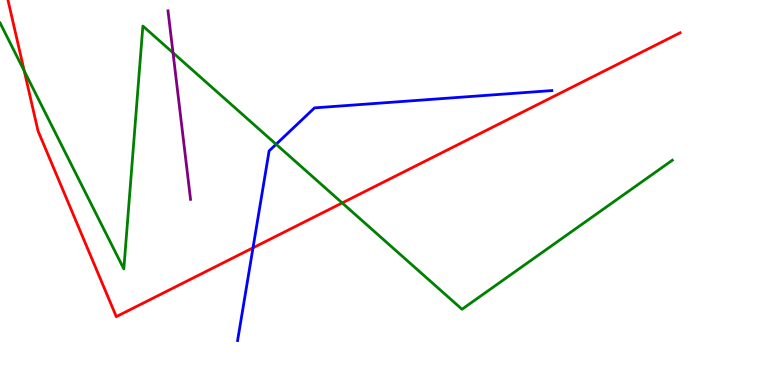[{'lines': ['blue', 'red'], 'intersections': [{'x': 3.26, 'y': 3.56}]}, {'lines': ['green', 'red'], 'intersections': [{'x': 0.313, 'y': 8.16}, {'x': 4.42, 'y': 4.73}]}, {'lines': ['purple', 'red'], 'intersections': []}, {'lines': ['blue', 'green'], 'intersections': [{'x': 3.56, 'y': 6.25}]}, {'lines': ['blue', 'purple'], 'intersections': []}, {'lines': ['green', 'purple'], 'intersections': [{'x': 2.23, 'y': 8.63}]}]